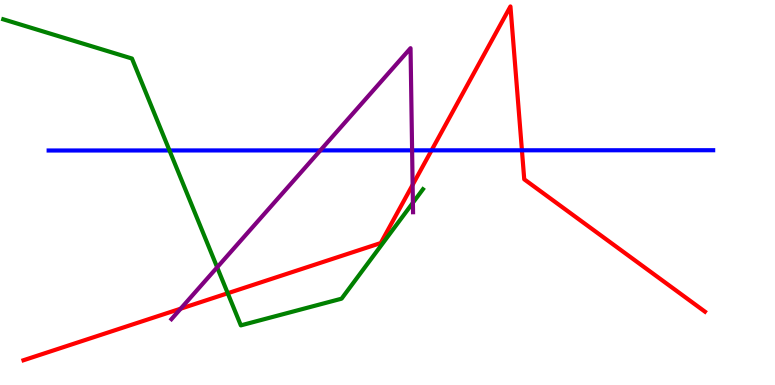[{'lines': ['blue', 'red'], 'intersections': [{'x': 5.57, 'y': 6.1}, {'x': 6.73, 'y': 6.1}]}, {'lines': ['green', 'red'], 'intersections': [{'x': 2.94, 'y': 2.38}]}, {'lines': ['purple', 'red'], 'intersections': [{'x': 2.33, 'y': 1.98}, {'x': 5.32, 'y': 5.2}]}, {'lines': ['blue', 'green'], 'intersections': [{'x': 2.19, 'y': 6.09}]}, {'lines': ['blue', 'purple'], 'intersections': [{'x': 4.13, 'y': 6.09}, {'x': 5.32, 'y': 6.09}]}, {'lines': ['green', 'purple'], 'intersections': [{'x': 2.8, 'y': 3.06}, {'x': 5.33, 'y': 4.73}]}]